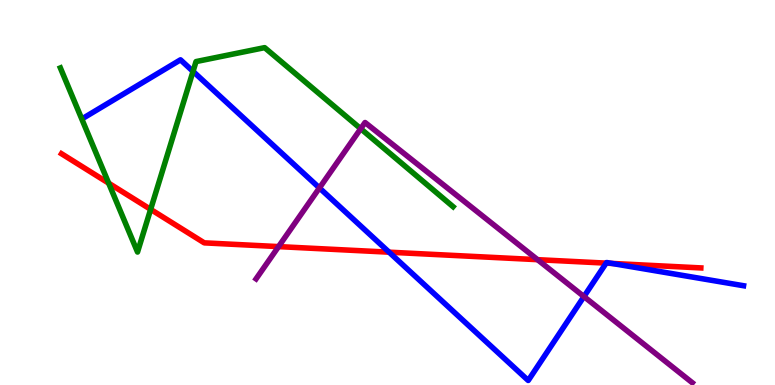[{'lines': ['blue', 'red'], 'intersections': [{'x': 5.02, 'y': 3.45}, {'x': 7.82, 'y': 3.17}, {'x': 7.9, 'y': 3.16}]}, {'lines': ['green', 'red'], 'intersections': [{'x': 1.4, 'y': 5.24}, {'x': 1.94, 'y': 4.56}]}, {'lines': ['purple', 'red'], 'intersections': [{'x': 3.59, 'y': 3.59}, {'x': 6.94, 'y': 3.26}]}, {'lines': ['blue', 'green'], 'intersections': [{'x': 2.49, 'y': 8.15}]}, {'lines': ['blue', 'purple'], 'intersections': [{'x': 4.12, 'y': 5.12}, {'x': 7.53, 'y': 2.3}]}, {'lines': ['green', 'purple'], 'intersections': [{'x': 4.65, 'y': 6.66}]}]